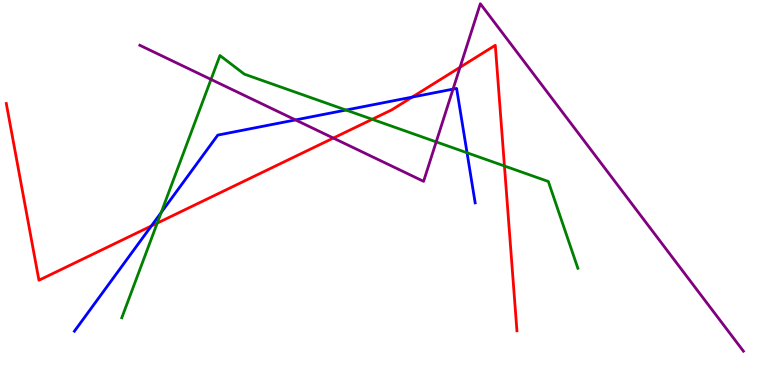[{'lines': ['blue', 'red'], 'intersections': [{'x': 1.95, 'y': 4.13}, {'x': 5.32, 'y': 7.48}]}, {'lines': ['green', 'red'], 'intersections': [{'x': 2.03, 'y': 4.2}, {'x': 4.8, 'y': 6.9}, {'x': 6.51, 'y': 5.69}]}, {'lines': ['purple', 'red'], 'intersections': [{'x': 4.3, 'y': 6.41}, {'x': 5.94, 'y': 8.25}]}, {'lines': ['blue', 'green'], 'intersections': [{'x': 2.08, 'y': 4.48}, {'x': 4.46, 'y': 7.14}, {'x': 6.03, 'y': 6.03}]}, {'lines': ['blue', 'purple'], 'intersections': [{'x': 3.81, 'y': 6.89}, {'x': 5.85, 'y': 7.69}]}, {'lines': ['green', 'purple'], 'intersections': [{'x': 2.72, 'y': 7.94}, {'x': 5.63, 'y': 6.31}]}]